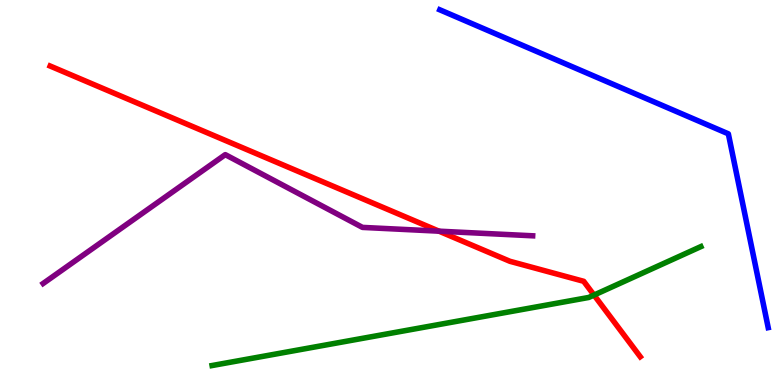[{'lines': ['blue', 'red'], 'intersections': []}, {'lines': ['green', 'red'], 'intersections': [{'x': 7.66, 'y': 2.34}]}, {'lines': ['purple', 'red'], 'intersections': [{'x': 5.66, 'y': 4.0}]}, {'lines': ['blue', 'green'], 'intersections': []}, {'lines': ['blue', 'purple'], 'intersections': []}, {'lines': ['green', 'purple'], 'intersections': []}]